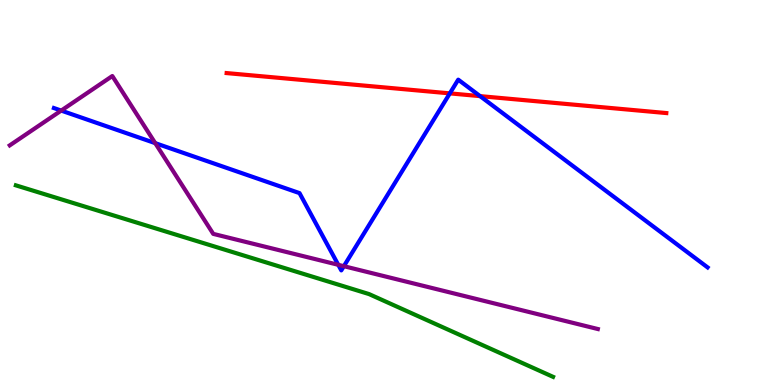[{'lines': ['blue', 'red'], 'intersections': [{'x': 5.8, 'y': 7.57}, {'x': 6.19, 'y': 7.5}]}, {'lines': ['green', 'red'], 'intersections': []}, {'lines': ['purple', 'red'], 'intersections': []}, {'lines': ['blue', 'green'], 'intersections': []}, {'lines': ['blue', 'purple'], 'intersections': [{'x': 0.79, 'y': 7.13}, {'x': 2.0, 'y': 6.28}, {'x': 4.36, 'y': 3.12}, {'x': 4.44, 'y': 3.09}]}, {'lines': ['green', 'purple'], 'intersections': []}]